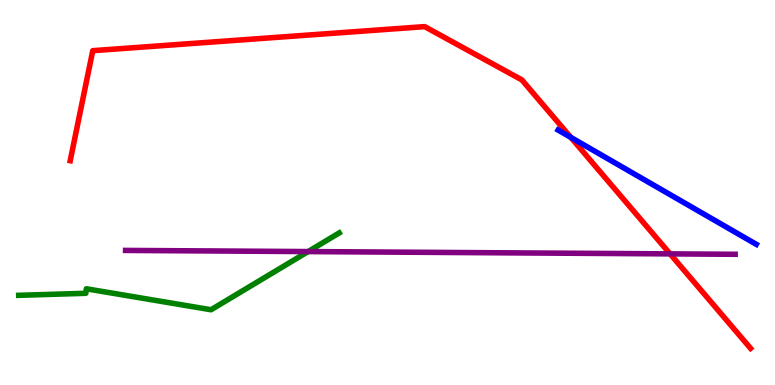[{'lines': ['blue', 'red'], 'intersections': [{'x': 7.37, 'y': 6.43}]}, {'lines': ['green', 'red'], 'intersections': []}, {'lines': ['purple', 'red'], 'intersections': [{'x': 8.65, 'y': 3.41}]}, {'lines': ['blue', 'green'], 'intersections': []}, {'lines': ['blue', 'purple'], 'intersections': []}, {'lines': ['green', 'purple'], 'intersections': [{'x': 3.98, 'y': 3.47}]}]